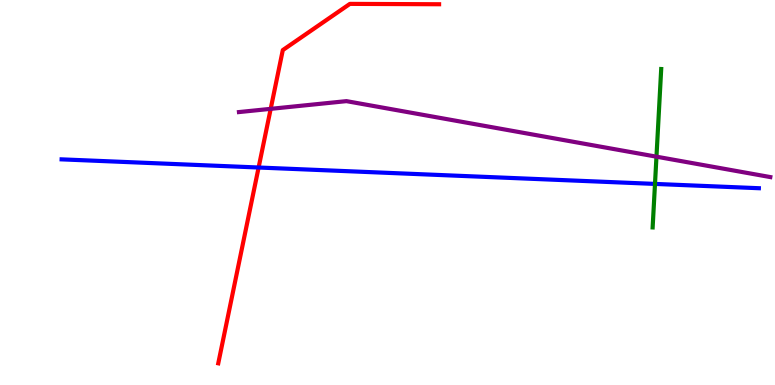[{'lines': ['blue', 'red'], 'intersections': [{'x': 3.34, 'y': 5.65}]}, {'lines': ['green', 'red'], 'intersections': []}, {'lines': ['purple', 'red'], 'intersections': [{'x': 3.49, 'y': 7.17}]}, {'lines': ['blue', 'green'], 'intersections': [{'x': 8.45, 'y': 5.22}]}, {'lines': ['blue', 'purple'], 'intersections': []}, {'lines': ['green', 'purple'], 'intersections': [{'x': 8.47, 'y': 5.93}]}]